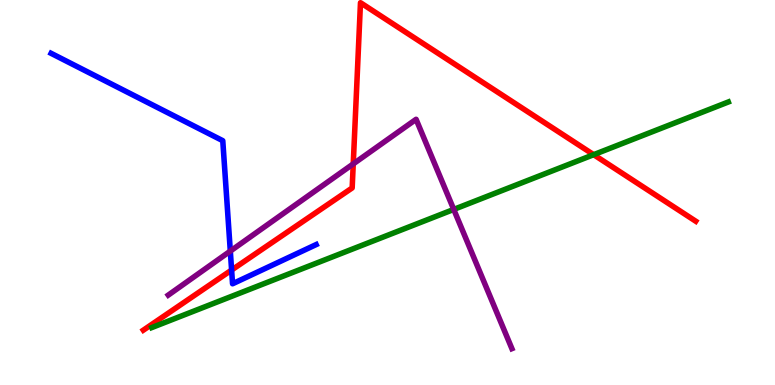[{'lines': ['blue', 'red'], 'intersections': [{'x': 2.99, 'y': 2.99}]}, {'lines': ['green', 'red'], 'intersections': [{'x': 7.66, 'y': 5.98}]}, {'lines': ['purple', 'red'], 'intersections': [{'x': 4.56, 'y': 5.74}]}, {'lines': ['blue', 'green'], 'intersections': []}, {'lines': ['blue', 'purple'], 'intersections': [{'x': 2.97, 'y': 3.48}]}, {'lines': ['green', 'purple'], 'intersections': [{'x': 5.85, 'y': 4.56}]}]